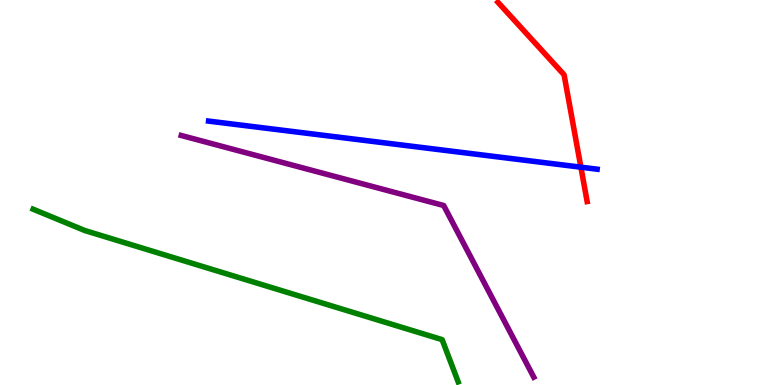[{'lines': ['blue', 'red'], 'intersections': [{'x': 7.5, 'y': 5.66}]}, {'lines': ['green', 'red'], 'intersections': []}, {'lines': ['purple', 'red'], 'intersections': []}, {'lines': ['blue', 'green'], 'intersections': []}, {'lines': ['blue', 'purple'], 'intersections': []}, {'lines': ['green', 'purple'], 'intersections': []}]